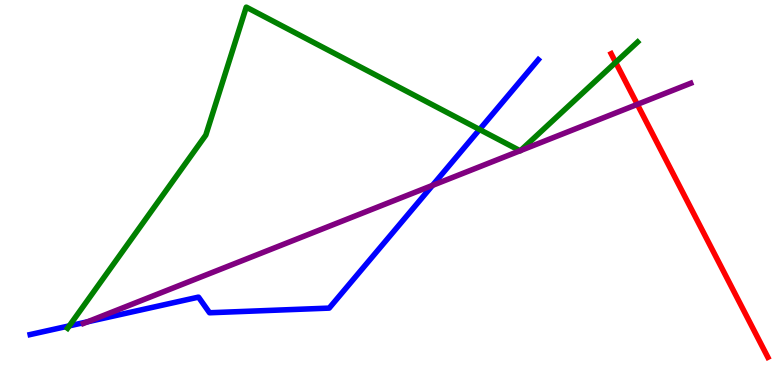[{'lines': ['blue', 'red'], 'intersections': []}, {'lines': ['green', 'red'], 'intersections': [{'x': 7.94, 'y': 8.38}]}, {'lines': ['purple', 'red'], 'intersections': [{'x': 8.22, 'y': 7.29}]}, {'lines': ['blue', 'green'], 'intersections': [{'x': 0.894, 'y': 1.54}, {'x': 6.19, 'y': 6.64}]}, {'lines': ['blue', 'purple'], 'intersections': [{'x': 1.13, 'y': 1.64}, {'x': 5.58, 'y': 5.18}]}, {'lines': ['green', 'purple'], 'intersections': [{'x': 6.71, 'y': 6.08}, {'x': 6.72, 'y': 6.09}]}]